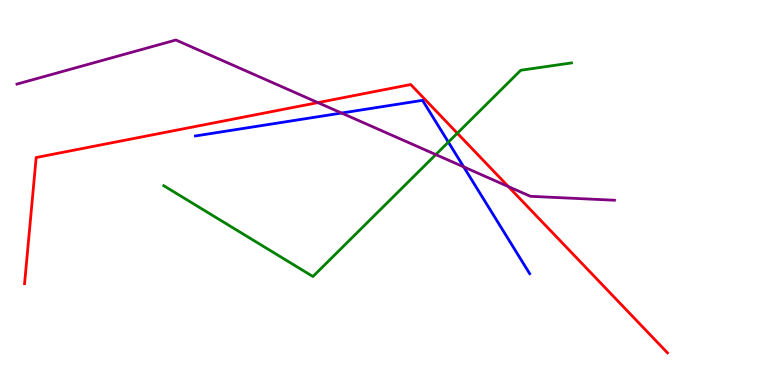[{'lines': ['blue', 'red'], 'intersections': []}, {'lines': ['green', 'red'], 'intersections': [{'x': 5.9, 'y': 6.54}]}, {'lines': ['purple', 'red'], 'intersections': [{'x': 4.1, 'y': 7.33}, {'x': 6.56, 'y': 5.15}]}, {'lines': ['blue', 'green'], 'intersections': [{'x': 5.79, 'y': 6.31}]}, {'lines': ['blue', 'purple'], 'intersections': [{'x': 4.41, 'y': 7.06}, {'x': 5.98, 'y': 5.67}]}, {'lines': ['green', 'purple'], 'intersections': [{'x': 5.62, 'y': 5.98}]}]